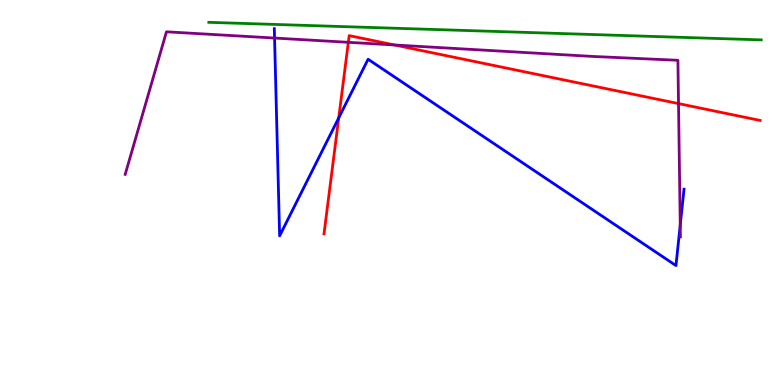[{'lines': ['blue', 'red'], 'intersections': [{'x': 4.37, 'y': 6.94}]}, {'lines': ['green', 'red'], 'intersections': []}, {'lines': ['purple', 'red'], 'intersections': [{'x': 4.49, 'y': 8.9}, {'x': 5.09, 'y': 8.83}, {'x': 8.76, 'y': 7.31}]}, {'lines': ['blue', 'green'], 'intersections': []}, {'lines': ['blue', 'purple'], 'intersections': [{'x': 3.54, 'y': 9.01}, {'x': 8.78, 'y': 4.15}]}, {'lines': ['green', 'purple'], 'intersections': []}]